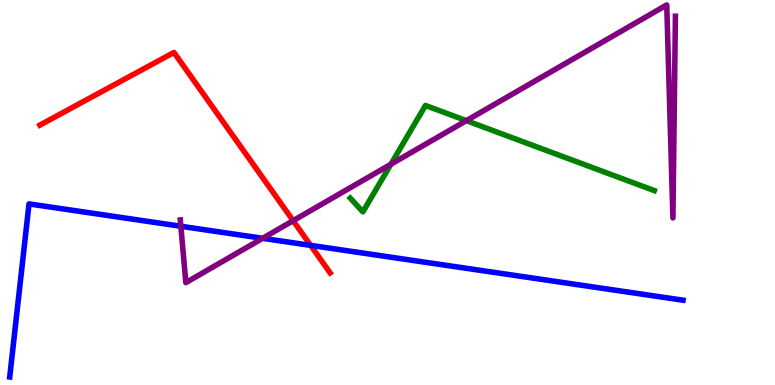[{'lines': ['blue', 'red'], 'intersections': [{'x': 4.01, 'y': 3.63}]}, {'lines': ['green', 'red'], 'intersections': []}, {'lines': ['purple', 'red'], 'intersections': [{'x': 3.78, 'y': 4.27}]}, {'lines': ['blue', 'green'], 'intersections': []}, {'lines': ['blue', 'purple'], 'intersections': [{'x': 2.33, 'y': 4.12}, {'x': 3.39, 'y': 3.81}]}, {'lines': ['green', 'purple'], 'intersections': [{'x': 5.04, 'y': 5.73}, {'x': 6.02, 'y': 6.87}]}]